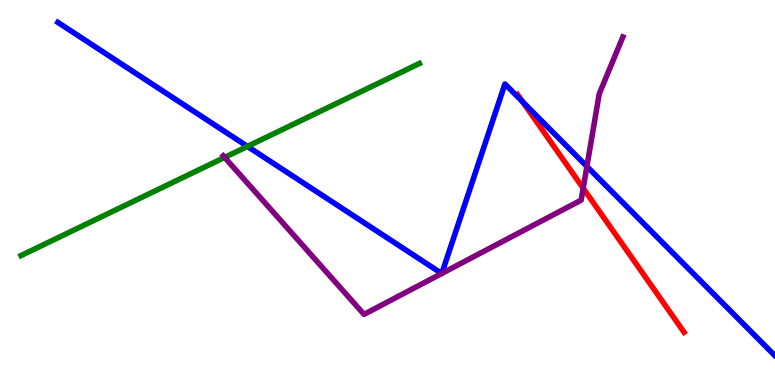[{'lines': ['blue', 'red'], 'intersections': [{'x': 6.74, 'y': 7.36}]}, {'lines': ['green', 'red'], 'intersections': []}, {'lines': ['purple', 'red'], 'intersections': [{'x': 7.53, 'y': 5.11}]}, {'lines': ['blue', 'green'], 'intersections': [{'x': 3.19, 'y': 6.2}]}, {'lines': ['blue', 'purple'], 'intersections': [{'x': 5.7, 'y': 2.9}, {'x': 5.7, 'y': 2.9}, {'x': 7.57, 'y': 5.68}]}, {'lines': ['green', 'purple'], 'intersections': [{'x': 2.9, 'y': 5.91}]}]